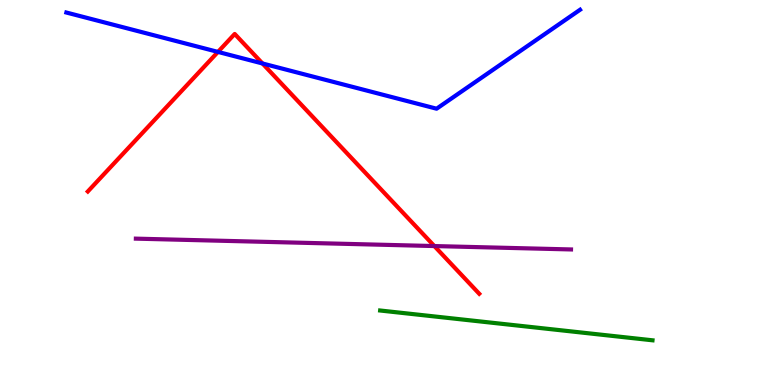[{'lines': ['blue', 'red'], 'intersections': [{'x': 2.81, 'y': 8.65}, {'x': 3.39, 'y': 8.35}]}, {'lines': ['green', 'red'], 'intersections': []}, {'lines': ['purple', 'red'], 'intersections': [{'x': 5.6, 'y': 3.61}]}, {'lines': ['blue', 'green'], 'intersections': []}, {'lines': ['blue', 'purple'], 'intersections': []}, {'lines': ['green', 'purple'], 'intersections': []}]